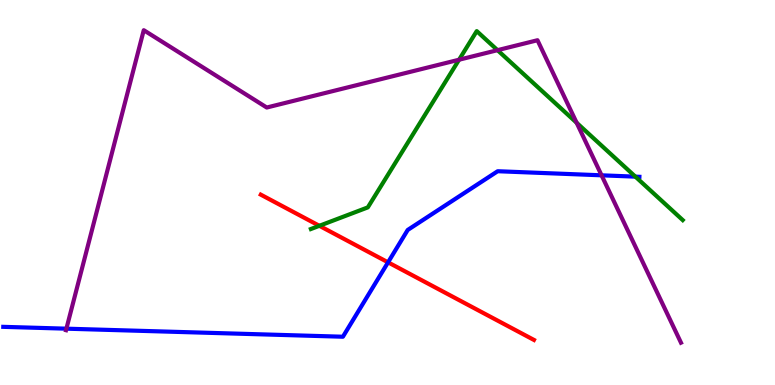[{'lines': ['blue', 'red'], 'intersections': [{'x': 5.01, 'y': 3.19}]}, {'lines': ['green', 'red'], 'intersections': [{'x': 4.12, 'y': 4.14}]}, {'lines': ['purple', 'red'], 'intersections': []}, {'lines': ['blue', 'green'], 'intersections': [{'x': 8.2, 'y': 5.41}]}, {'lines': ['blue', 'purple'], 'intersections': [{'x': 0.857, 'y': 1.46}, {'x': 7.76, 'y': 5.45}]}, {'lines': ['green', 'purple'], 'intersections': [{'x': 5.92, 'y': 8.45}, {'x': 6.42, 'y': 8.7}, {'x': 7.44, 'y': 6.81}]}]